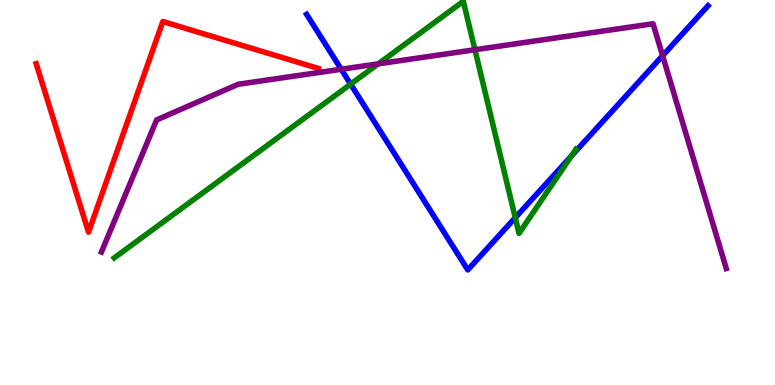[{'lines': ['blue', 'red'], 'intersections': []}, {'lines': ['green', 'red'], 'intersections': []}, {'lines': ['purple', 'red'], 'intersections': []}, {'lines': ['blue', 'green'], 'intersections': [{'x': 4.52, 'y': 7.81}, {'x': 6.65, 'y': 4.35}, {'x': 7.37, 'y': 5.95}]}, {'lines': ['blue', 'purple'], 'intersections': [{'x': 4.4, 'y': 8.2}, {'x': 8.55, 'y': 8.55}]}, {'lines': ['green', 'purple'], 'intersections': [{'x': 4.88, 'y': 8.34}, {'x': 6.13, 'y': 8.71}]}]